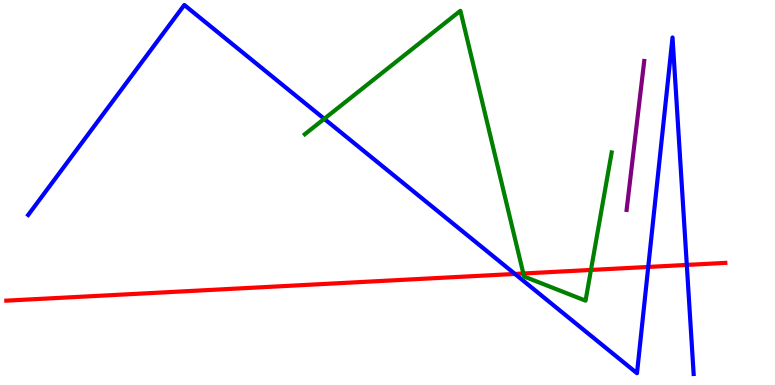[{'lines': ['blue', 'red'], 'intersections': [{'x': 6.64, 'y': 2.88}, {'x': 8.36, 'y': 3.07}, {'x': 8.86, 'y': 3.12}]}, {'lines': ['green', 'red'], 'intersections': [{'x': 6.75, 'y': 2.9}, {'x': 7.63, 'y': 2.99}]}, {'lines': ['purple', 'red'], 'intersections': []}, {'lines': ['blue', 'green'], 'intersections': [{'x': 4.18, 'y': 6.91}]}, {'lines': ['blue', 'purple'], 'intersections': []}, {'lines': ['green', 'purple'], 'intersections': []}]